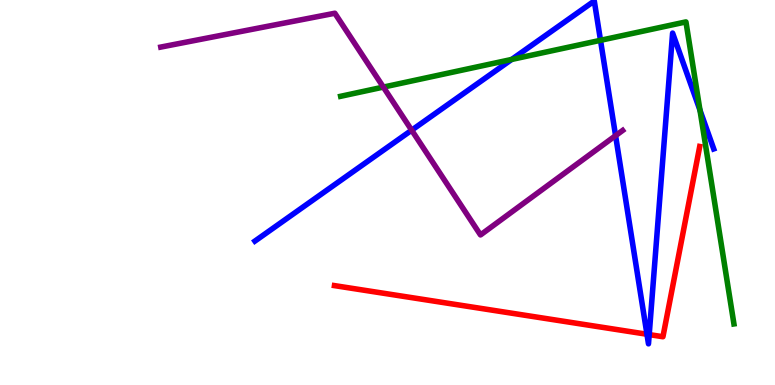[{'lines': ['blue', 'red'], 'intersections': [{'x': 8.35, 'y': 1.32}, {'x': 8.38, 'y': 1.31}]}, {'lines': ['green', 'red'], 'intersections': []}, {'lines': ['purple', 'red'], 'intersections': []}, {'lines': ['blue', 'green'], 'intersections': [{'x': 6.6, 'y': 8.46}, {'x': 7.75, 'y': 8.95}, {'x': 9.03, 'y': 7.14}]}, {'lines': ['blue', 'purple'], 'intersections': [{'x': 5.31, 'y': 6.62}, {'x': 7.94, 'y': 6.48}]}, {'lines': ['green', 'purple'], 'intersections': [{'x': 4.95, 'y': 7.74}]}]